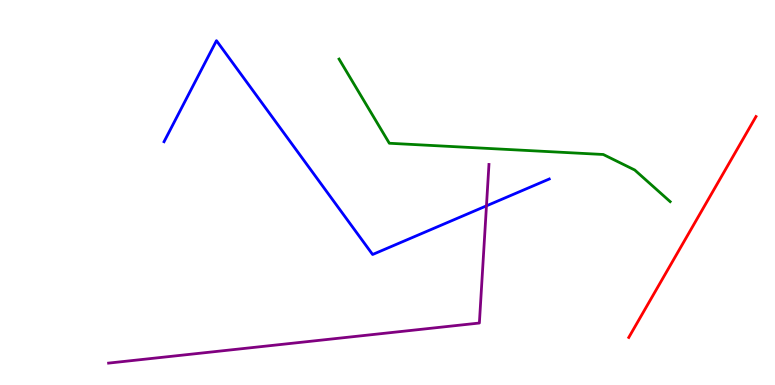[{'lines': ['blue', 'red'], 'intersections': []}, {'lines': ['green', 'red'], 'intersections': []}, {'lines': ['purple', 'red'], 'intersections': []}, {'lines': ['blue', 'green'], 'intersections': []}, {'lines': ['blue', 'purple'], 'intersections': [{'x': 6.28, 'y': 4.65}]}, {'lines': ['green', 'purple'], 'intersections': []}]